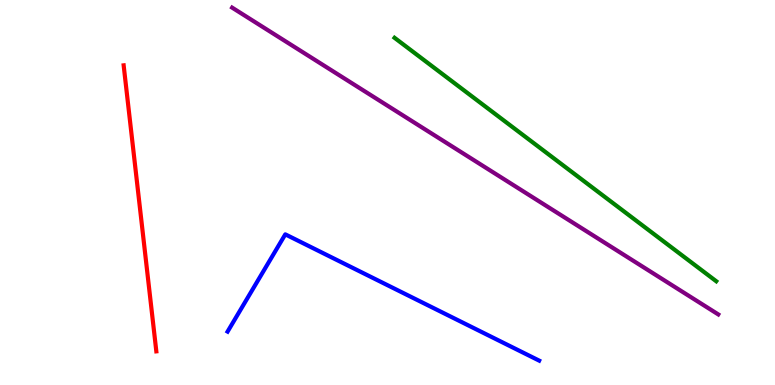[{'lines': ['blue', 'red'], 'intersections': []}, {'lines': ['green', 'red'], 'intersections': []}, {'lines': ['purple', 'red'], 'intersections': []}, {'lines': ['blue', 'green'], 'intersections': []}, {'lines': ['blue', 'purple'], 'intersections': []}, {'lines': ['green', 'purple'], 'intersections': []}]